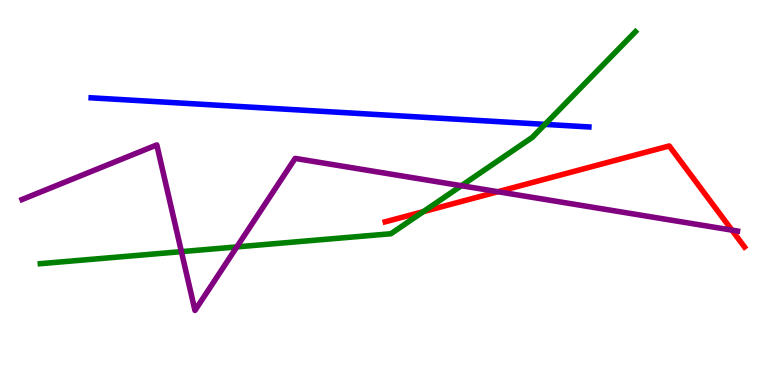[{'lines': ['blue', 'red'], 'intersections': []}, {'lines': ['green', 'red'], 'intersections': [{'x': 5.46, 'y': 4.5}]}, {'lines': ['purple', 'red'], 'intersections': [{'x': 6.43, 'y': 5.02}, {'x': 9.44, 'y': 4.02}]}, {'lines': ['blue', 'green'], 'intersections': [{'x': 7.03, 'y': 6.77}]}, {'lines': ['blue', 'purple'], 'intersections': []}, {'lines': ['green', 'purple'], 'intersections': [{'x': 2.34, 'y': 3.46}, {'x': 3.06, 'y': 3.59}, {'x': 5.95, 'y': 5.18}]}]